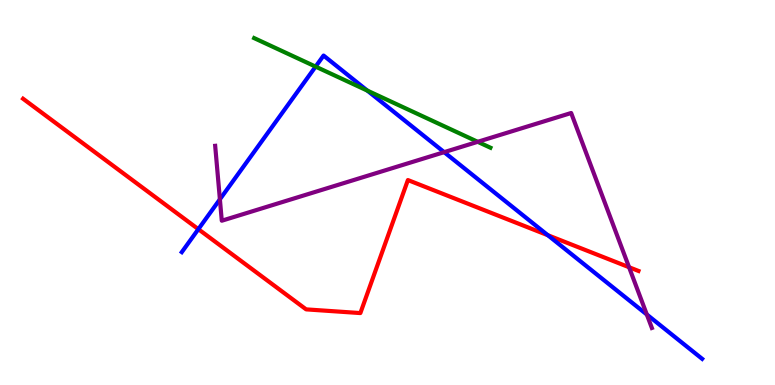[{'lines': ['blue', 'red'], 'intersections': [{'x': 2.56, 'y': 4.05}, {'x': 7.07, 'y': 3.89}]}, {'lines': ['green', 'red'], 'intersections': []}, {'lines': ['purple', 'red'], 'intersections': [{'x': 8.12, 'y': 3.06}]}, {'lines': ['blue', 'green'], 'intersections': [{'x': 4.07, 'y': 8.27}, {'x': 4.74, 'y': 7.65}]}, {'lines': ['blue', 'purple'], 'intersections': [{'x': 2.84, 'y': 4.82}, {'x': 5.73, 'y': 6.05}, {'x': 8.35, 'y': 1.83}]}, {'lines': ['green', 'purple'], 'intersections': [{'x': 6.16, 'y': 6.32}]}]